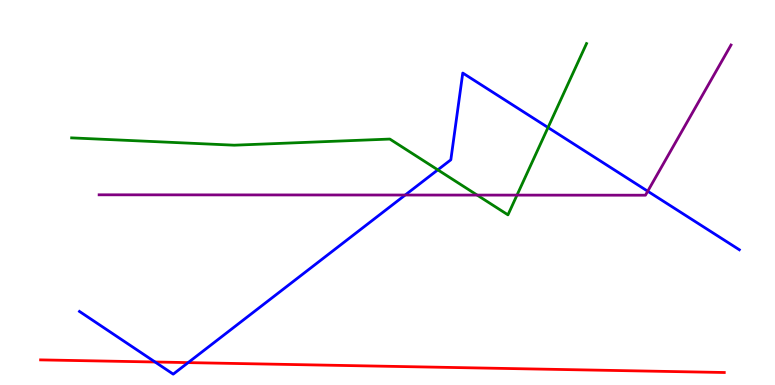[{'lines': ['blue', 'red'], 'intersections': [{'x': 2.0, 'y': 0.597}, {'x': 2.43, 'y': 0.582}]}, {'lines': ['green', 'red'], 'intersections': []}, {'lines': ['purple', 'red'], 'intersections': []}, {'lines': ['blue', 'green'], 'intersections': [{'x': 5.65, 'y': 5.59}, {'x': 7.07, 'y': 6.69}]}, {'lines': ['blue', 'purple'], 'intersections': [{'x': 5.23, 'y': 4.93}, {'x': 8.36, 'y': 5.03}]}, {'lines': ['green', 'purple'], 'intersections': [{'x': 6.16, 'y': 4.93}, {'x': 6.67, 'y': 4.93}]}]